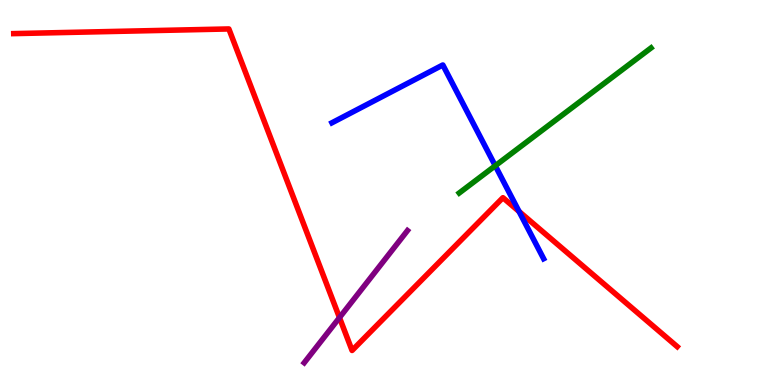[{'lines': ['blue', 'red'], 'intersections': [{'x': 6.7, 'y': 4.51}]}, {'lines': ['green', 'red'], 'intersections': []}, {'lines': ['purple', 'red'], 'intersections': [{'x': 4.38, 'y': 1.75}]}, {'lines': ['blue', 'green'], 'intersections': [{'x': 6.39, 'y': 5.69}]}, {'lines': ['blue', 'purple'], 'intersections': []}, {'lines': ['green', 'purple'], 'intersections': []}]